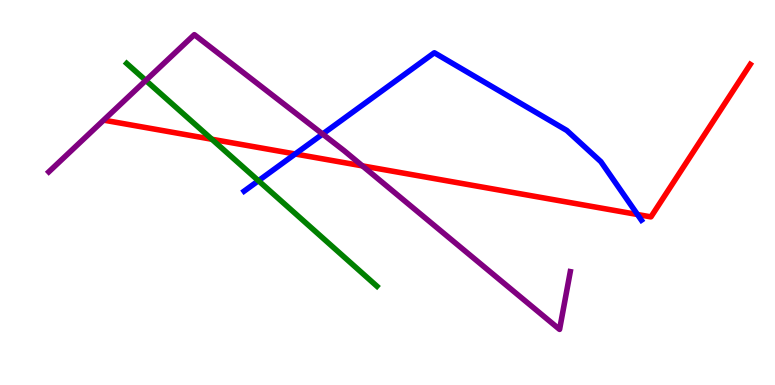[{'lines': ['blue', 'red'], 'intersections': [{'x': 3.81, 'y': 6.0}, {'x': 8.23, 'y': 4.43}]}, {'lines': ['green', 'red'], 'intersections': [{'x': 2.73, 'y': 6.38}]}, {'lines': ['purple', 'red'], 'intersections': [{'x': 4.68, 'y': 5.69}]}, {'lines': ['blue', 'green'], 'intersections': [{'x': 3.33, 'y': 5.31}]}, {'lines': ['blue', 'purple'], 'intersections': [{'x': 4.16, 'y': 6.52}]}, {'lines': ['green', 'purple'], 'intersections': [{'x': 1.88, 'y': 7.91}]}]